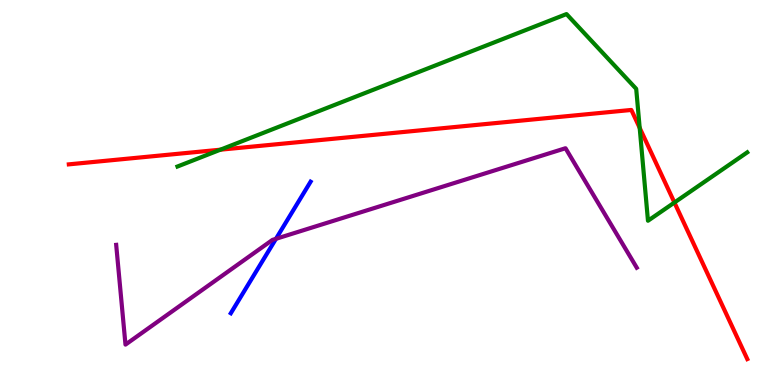[{'lines': ['blue', 'red'], 'intersections': []}, {'lines': ['green', 'red'], 'intersections': [{'x': 2.84, 'y': 6.11}, {'x': 8.25, 'y': 6.68}, {'x': 8.7, 'y': 4.74}]}, {'lines': ['purple', 'red'], 'intersections': []}, {'lines': ['blue', 'green'], 'intersections': []}, {'lines': ['blue', 'purple'], 'intersections': [{'x': 3.56, 'y': 3.8}]}, {'lines': ['green', 'purple'], 'intersections': []}]